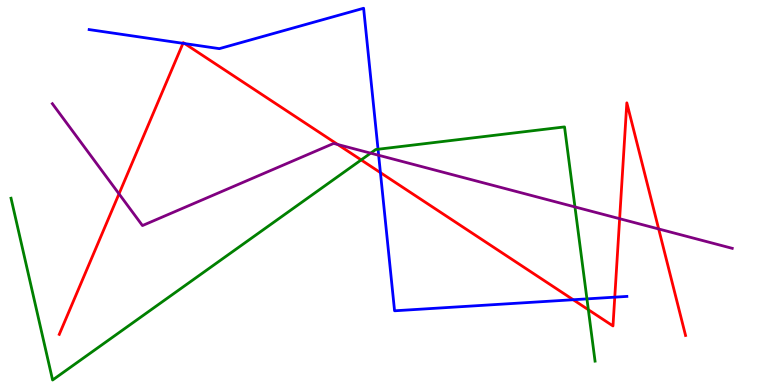[{'lines': ['blue', 'red'], 'intersections': [{'x': 2.36, 'y': 8.87}, {'x': 2.38, 'y': 8.87}, {'x': 4.91, 'y': 5.52}, {'x': 7.4, 'y': 2.21}, {'x': 7.93, 'y': 2.28}]}, {'lines': ['green', 'red'], 'intersections': [{'x': 4.66, 'y': 5.85}, {'x': 7.59, 'y': 1.96}]}, {'lines': ['purple', 'red'], 'intersections': [{'x': 1.54, 'y': 4.97}, {'x': 4.36, 'y': 6.25}, {'x': 8.0, 'y': 4.32}, {'x': 8.5, 'y': 4.05}]}, {'lines': ['blue', 'green'], 'intersections': [{'x': 4.88, 'y': 6.12}, {'x': 7.57, 'y': 2.24}]}, {'lines': ['blue', 'purple'], 'intersections': [{'x': 4.89, 'y': 5.97}]}, {'lines': ['green', 'purple'], 'intersections': [{'x': 4.78, 'y': 6.02}, {'x': 7.42, 'y': 4.63}]}]